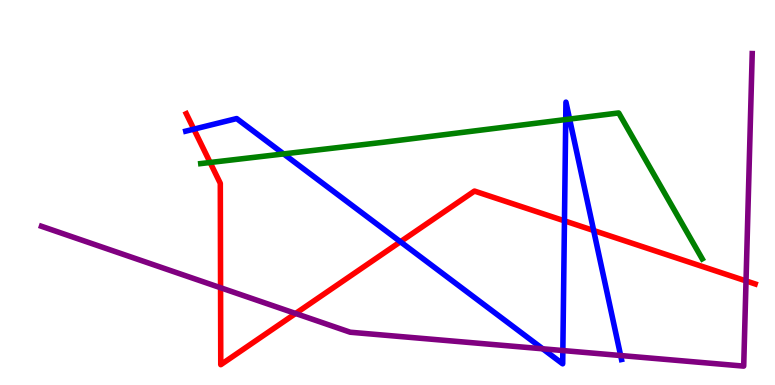[{'lines': ['blue', 'red'], 'intersections': [{'x': 2.5, 'y': 6.65}, {'x': 5.17, 'y': 3.72}, {'x': 7.28, 'y': 4.26}, {'x': 7.66, 'y': 4.01}]}, {'lines': ['green', 'red'], 'intersections': [{'x': 2.71, 'y': 5.78}]}, {'lines': ['purple', 'red'], 'intersections': [{'x': 2.85, 'y': 2.53}, {'x': 3.81, 'y': 1.86}, {'x': 9.63, 'y': 2.7}]}, {'lines': ['blue', 'green'], 'intersections': [{'x': 3.66, 'y': 6.0}, {'x': 7.3, 'y': 6.89}, {'x': 7.35, 'y': 6.91}]}, {'lines': ['blue', 'purple'], 'intersections': [{'x': 7.0, 'y': 0.94}, {'x': 7.26, 'y': 0.895}, {'x': 8.01, 'y': 0.766}]}, {'lines': ['green', 'purple'], 'intersections': []}]